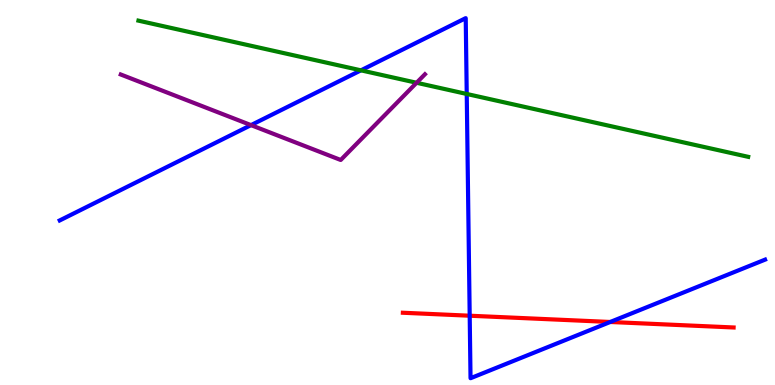[{'lines': ['blue', 'red'], 'intersections': [{'x': 6.06, 'y': 1.8}, {'x': 7.87, 'y': 1.64}]}, {'lines': ['green', 'red'], 'intersections': []}, {'lines': ['purple', 'red'], 'intersections': []}, {'lines': ['blue', 'green'], 'intersections': [{'x': 4.66, 'y': 8.17}, {'x': 6.02, 'y': 7.56}]}, {'lines': ['blue', 'purple'], 'intersections': [{'x': 3.24, 'y': 6.75}]}, {'lines': ['green', 'purple'], 'intersections': [{'x': 5.38, 'y': 7.85}]}]